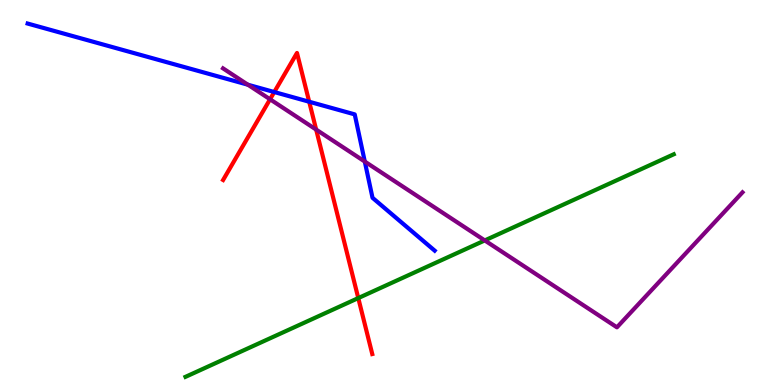[{'lines': ['blue', 'red'], 'intersections': [{'x': 3.54, 'y': 7.61}, {'x': 3.99, 'y': 7.36}]}, {'lines': ['green', 'red'], 'intersections': [{'x': 4.62, 'y': 2.26}]}, {'lines': ['purple', 'red'], 'intersections': [{'x': 3.48, 'y': 7.42}, {'x': 4.08, 'y': 6.63}]}, {'lines': ['blue', 'green'], 'intersections': []}, {'lines': ['blue', 'purple'], 'intersections': [{'x': 3.2, 'y': 7.8}, {'x': 4.71, 'y': 5.8}]}, {'lines': ['green', 'purple'], 'intersections': [{'x': 6.26, 'y': 3.76}]}]